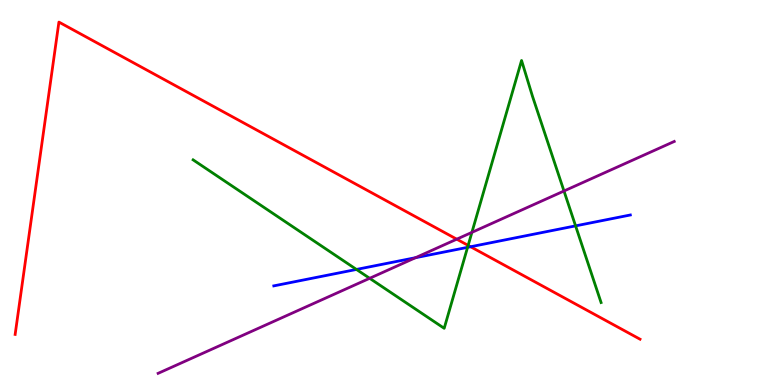[{'lines': ['blue', 'red'], 'intersections': [{'x': 6.07, 'y': 3.59}]}, {'lines': ['green', 'red'], 'intersections': [{'x': 6.04, 'y': 3.63}]}, {'lines': ['purple', 'red'], 'intersections': [{'x': 5.89, 'y': 3.79}]}, {'lines': ['blue', 'green'], 'intersections': [{'x': 4.6, 'y': 3.0}, {'x': 6.03, 'y': 3.58}, {'x': 7.43, 'y': 4.13}]}, {'lines': ['blue', 'purple'], 'intersections': [{'x': 5.36, 'y': 3.31}]}, {'lines': ['green', 'purple'], 'intersections': [{'x': 4.77, 'y': 2.77}, {'x': 6.09, 'y': 3.96}, {'x': 7.28, 'y': 5.04}]}]